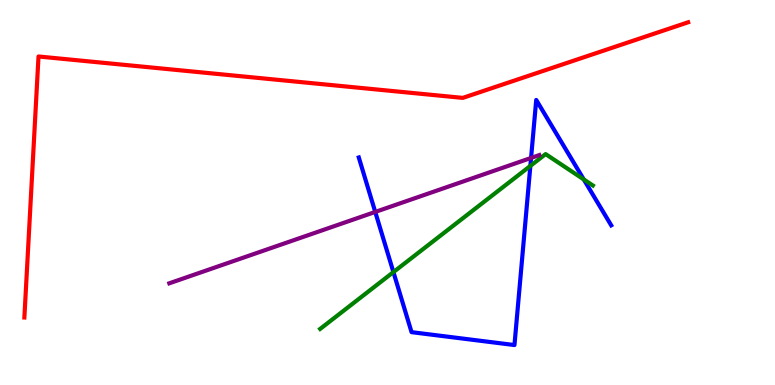[{'lines': ['blue', 'red'], 'intersections': []}, {'lines': ['green', 'red'], 'intersections': []}, {'lines': ['purple', 'red'], 'intersections': []}, {'lines': ['blue', 'green'], 'intersections': [{'x': 5.08, 'y': 2.93}, {'x': 6.84, 'y': 5.69}, {'x': 7.53, 'y': 5.34}]}, {'lines': ['blue', 'purple'], 'intersections': [{'x': 4.84, 'y': 4.5}, {'x': 6.85, 'y': 5.9}]}, {'lines': ['green', 'purple'], 'intersections': []}]